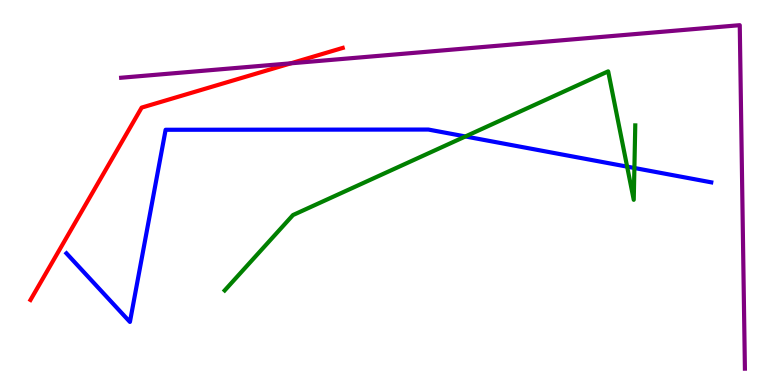[{'lines': ['blue', 'red'], 'intersections': []}, {'lines': ['green', 'red'], 'intersections': []}, {'lines': ['purple', 'red'], 'intersections': [{'x': 3.75, 'y': 8.36}]}, {'lines': ['blue', 'green'], 'intersections': [{'x': 6.0, 'y': 6.46}, {'x': 8.09, 'y': 5.67}, {'x': 8.19, 'y': 5.64}]}, {'lines': ['blue', 'purple'], 'intersections': []}, {'lines': ['green', 'purple'], 'intersections': []}]